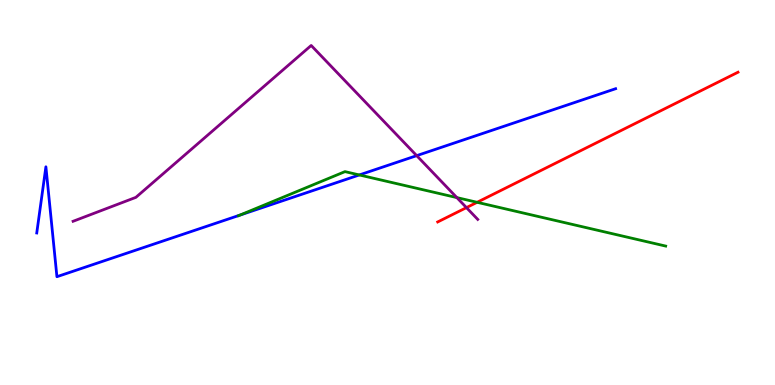[{'lines': ['blue', 'red'], 'intersections': []}, {'lines': ['green', 'red'], 'intersections': [{'x': 6.16, 'y': 4.75}]}, {'lines': ['purple', 'red'], 'intersections': [{'x': 6.02, 'y': 4.61}]}, {'lines': ['blue', 'green'], 'intersections': [{'x': 3.09, 'y': 4.41}, {'x': 4.64, 'y': 5.46}]}, {'lines': ['blue', 'purple'], 'intersections': [{'x': 5.38, 'y': 5.96}]}, {'lines': ['green', 'purple'], 'intersections': [{'x': 5.89, 'y': 4.87}]}]